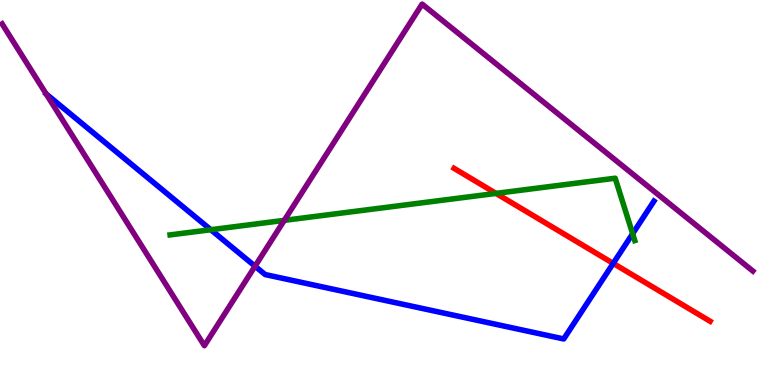[{'lines': ['blue', 'red'], 'intersections': [{'x': 7.91, 'y': 3.16}]}, {'lines': ['green', 'red'], 'intersections': [{'x': 6.4, 'y': 4.98}]}, {'lines': ['purple', 'red'], 'intersections': []}, {'lines': ['blue', 'green'], 'intersections': [{'x': 2.72, 'y': 4.03}, {'x': 8.16, 'y': 3.93}]}, {'lines': ['blue', 'purple'], 'intersections': [{'x': 3.29, 'y': 3.09}]}, {'lines': ['green', 'purple'], 'intersections': [{'x': 3.67, 'y': 4.28}]}]